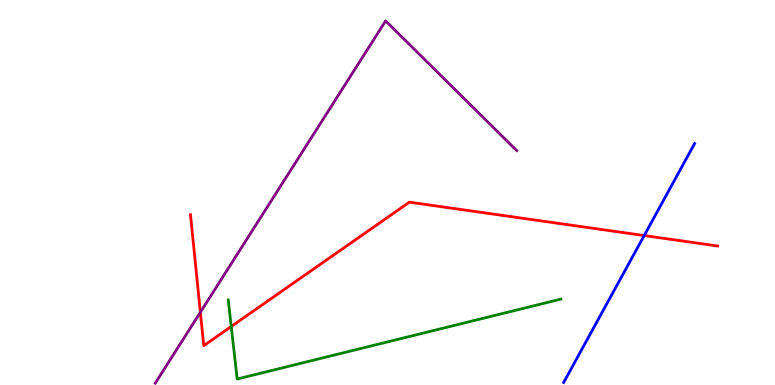[{'lines': ['blue', 'red'], 'intersections': [{'x': 8.31, 'y': 3.88}]}, {'lines': ['green', 'red'], 'intersections': [{'x': 2.98, 'y': 1.52}]}, {'lines': ['purple', 'red'], 'intersections': [{'x': 2.59, 'y': 1.89}]}, {'lines': ['blue', 'green'], 'intersections': []}, {'lines': ['blue', 'purple'], 'intersections': []}, {'lines': ['green', 'purple'], 'intersections': []}]